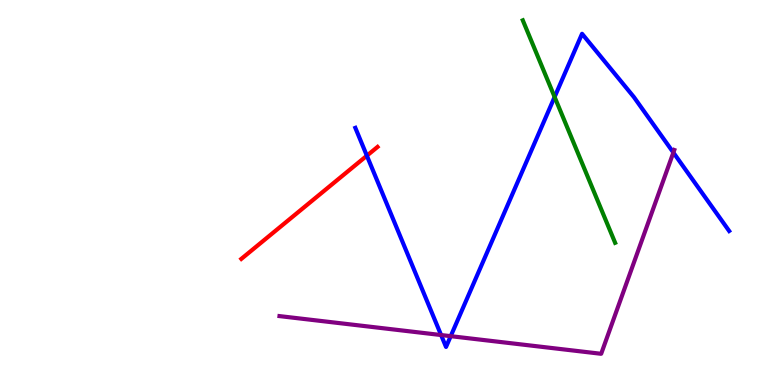[{'lines': ['blue', 'red'], 'intersections': [{'x': 4.73, 'y': 5.96}]}, {'lines': ['green', 'red'], 'intersections': []}, {'lines': ['purple', 'red'], 'intersections': []}, {'lines': ['blue', 'green'], 'intersections': [{'x': 7.16, 'y': 7.48}]}, {'lines': ['blue', 'purple'], 'intersections': [{'x': 5.69, 'y': 1.3}, {'x': 5.82, 'y': 1.27}, {'x': 8.69, 'y': 6.04}]}, {'lines': ['green', 'purple'], 'intersections': []}]